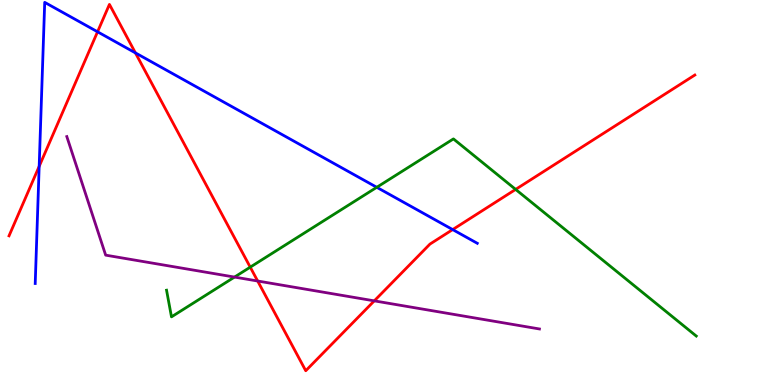[{'lines': ['blue', 'red'], 'intersections': [{'x': 0.505, 'y': 5.68}, {'x': 1.26, 'y': 9.17}, {'x': 1.75, 'y': 8.63}, {'x': 5.84, 'y': 4.04}]}, {'lines': ['green', 'red'], 'intersections': [{'x': 3.23, 'y': 3.06}, {'x': 6.65, 'y': 5.08}]}, {'lines': ['purple', 'red'], 'intersections': [{'x': 3.32, 'y': 2.7}, {'x': 4.83, 'y': 2.19}]}, {'lines': ['blue', 'green'], 'intersections': [{'x': 4.86, 'y': 5.14}]}, {'lines': ['blue', 'purple'], 'intersections': []}, {'lines': ['green', 'purple'], 'intersections': [{'x': 3.03, 'y': 2.8}]}]